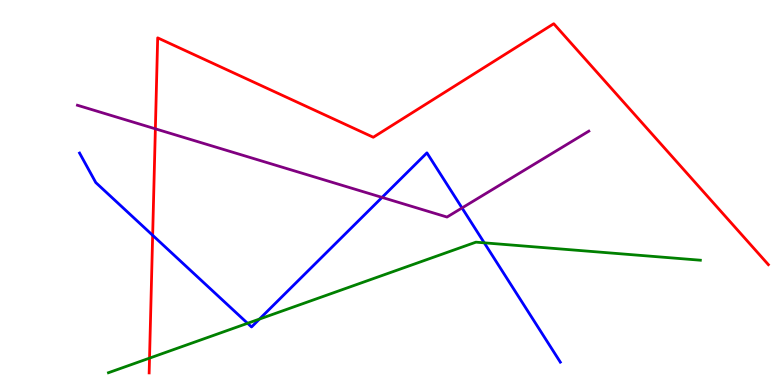[{'lines': ['blue', 'red'], 'intersections': [{'x': 1.97, 'y': 3.89}]}, {'lines': ['green', 'red'], 'intersections': [{'x': 1.93, 'y': 0.698}]}, {'lines': ['purple', 'red'], 'intersections': [{'x': 2.0, 'y': 6.65}]}, {'lines': ['blue', 'green'], 'intersections': [{'x': 3.19, 'y': 1.6}, {'x': 3.35, 'y': 1.71}, {'x': 6.25, 'y': 3.69}]}, {'lines': ['blue', 'purple'], 'intersections': [{'x': 4.93, 'y': 4.87}, {'x': 5.96, 'y': 4.6}]}, {'lines': ['green', 'purple'], 'intersections': []}]